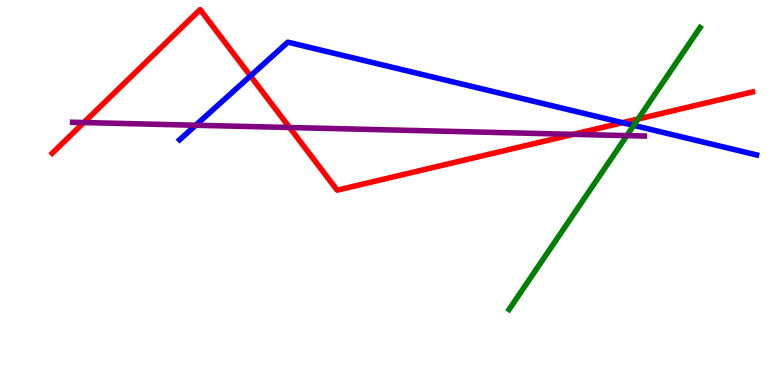[{'lines': ['blue', 'red'], 'intersections': [{'x': 3.23, 'y': 8.03}, {'x': 8.03, 'y': 6.81}]}, {'lines': ['green', 'red'], 'intersections': [{'x': 8.23, 'y': 6.91}]}, {'lines': ['purple', 'red'], 'intersections': [{'x': 1.08, 'y': 6.82}, {'x': 3.74, 'y': 6.69}, {'x': 7.4, 'y': 6.51}]}, {'lines': ['blue', 'green'], 'intersections': [{'x': 8.18, 'y': 6.74}]}, {'lines': ['blue', 'purple'], 'intersections': [{'x': 2.53, 'y': 6.75}]}, {'lines': ['green', 'purple'], 'intersections': [{'x': 8.09, 'y': 6.48}]}]